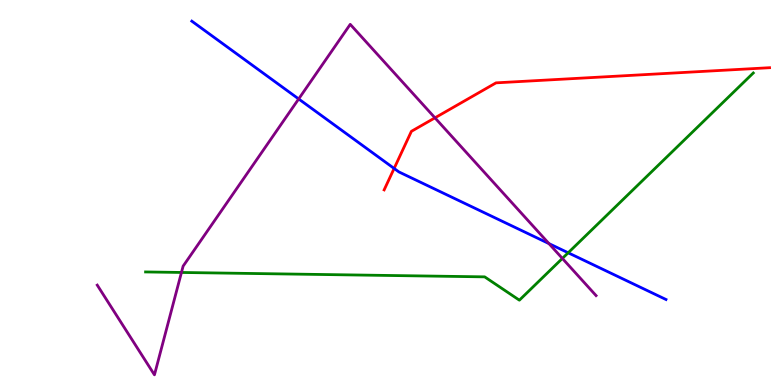[{'lines': ['blue', 'red'], 'intersections': [{'x': 5.09, 'y': 5.62}]}, {'lines': ['green', 'red'], 'intersections': []}, {'lines': ['purple', 'red'], 'intersections': [{'x': 5.61, 'y': 6.94}]}, {'lines': ['blue', 'green'], 'intersections': [{'x': 7.33, 'y': 3.43}]}, {'lines': ['blue', 'purple'], 'intersections': [{'x': 3.85, 'y': 7.43}, {'x': 7.08, 'y': 3.67}]}, {'lines': ['green', 'purple'], 'intersections': [{'x': 2.34, 'y': 2.92}, {'x': 7.26, 'y': 3.29}]}]